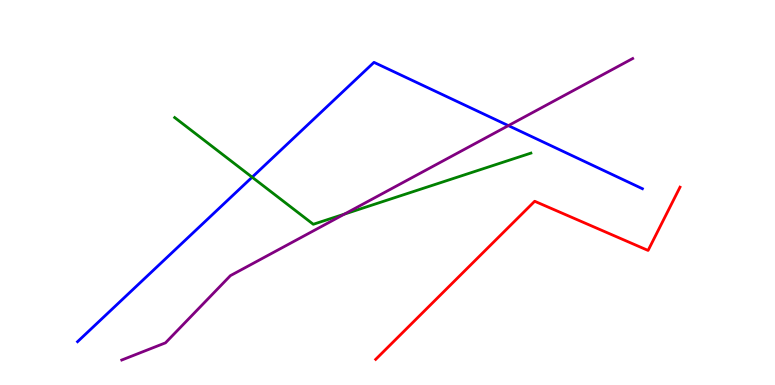[{'lines': ['blue', 'red'], 'intersections': []}, {'lines': ['green', 'red'], 'intersections': []}, {'lines': ['purple', 'red'], 'intersections': []}, {'lines': ['blue', 'green'], 'intersections': [{'x': 3.25, 'y': 5.4}]}, {'lines': ['blue', 'purple'], 'intersections': [{'x': 6.56, 'y': 6.74}]}, {'lines': ['green', 'purple'], 'intersections': [{'x': 4.44, 'y': 4.44}]}]